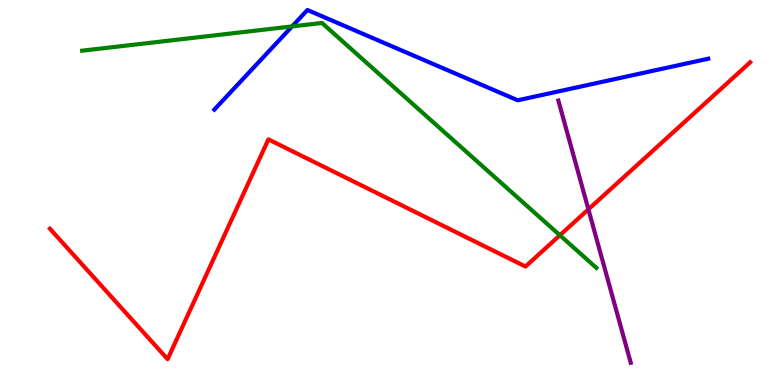[{'lines': ['blue', 'red'], 'intersections': []}, {'lines': ['green', 'red'], 'intersections': [{'x': 7.22, 'y': 3.89}]}, {'lines': ['purple', 'red'], 'intersections': [{'x': 7.59, 'y': 4.56}]}, {'lines': ['blue', 'green'], 'intersections': [{'x': 3.77, 'y': 9.31}]}, {'lines': ['blue', 'purple'], 'intersections': []}, {'lines': ['green', 'purple'], 'intersections': []}]